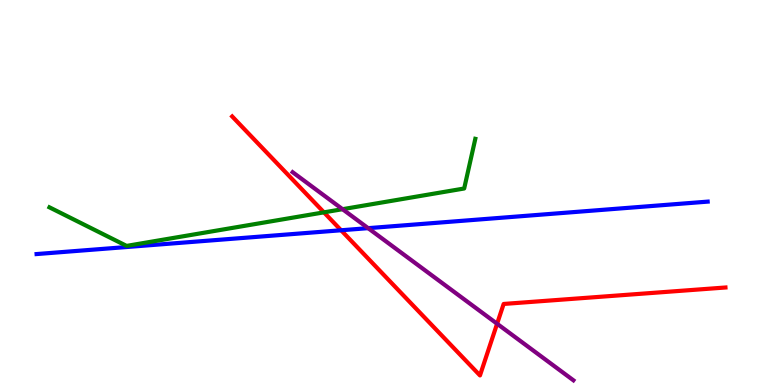[{'lines': ['blue', 'red'], 'intersections': [{'x': 4.4, 'y': 4.02}]}, {'lines': ['green', 'red'], 'intersections': [{'x': 4.18, 'y': 4.48}]}, {'lines': ['purple', 'red'], 'intersections': [{'x': 6.41, 'y': 1.59}]}, {'lines': ['blue', 'green'], 'intersections': []}, {'lines': ['blue', 'purple'], 'intersections': [{'x': 4.75, 'y': 4.07}]}, {'lines': ['green', 'purple'], 'intersections': [{'x': 4.42, 'y': 4.57}]}]